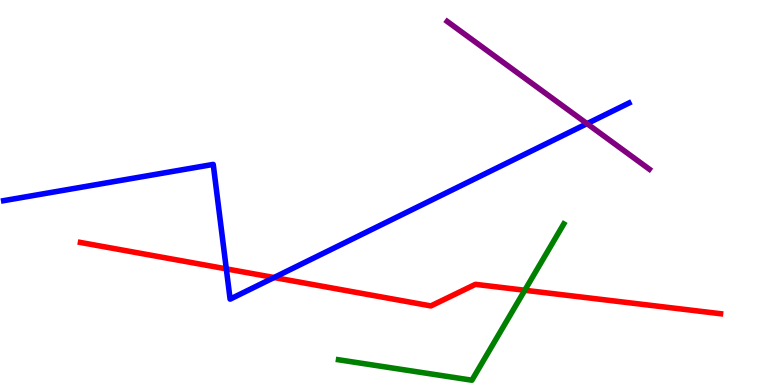[{'lines': ['blue', 'red'], 'intersections': [{'x': 2.92, 'y': 3.02}, {'x': 3.54, 'y': 2.79}]}, {'lines': ['green', 'red'], 'intersections': [{'x': 6.77, 'y': 2.46}]}, {'lines': ['purple', 'red'], 'intersections': []}, {'lines': ['blue', 'green'], 'intersections': []}, {'lines': ['blue', 'purple'], 'intersections': [{'x': 7.57, 'y': 6.79}]}, {'lines': ['green', 'purple'], 'intersections': []}]